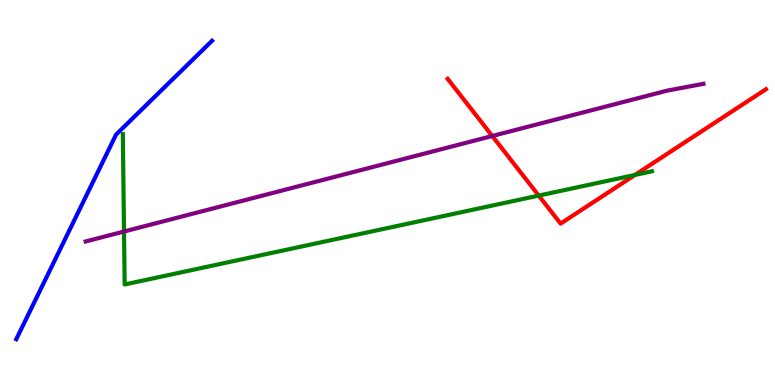[{'lines': ['blue', 'red'], 'intersections': []}, {'lines': ['green', 'red'], 'intersections': [{'x': 6.95, 'y': 4.92}, {'x': 8.19, 'y': 5.46}]}, {'lines': ['purple', 'red'], 'intersections': [{'x': 6.35, 'y': 6.47}]}, {'lines': ['blue', 'green'], 'intersections': []}, {'lines': ['blue', 'purple'], 'intersections': []}, {'lines': ['green', 'purple'], 'intersections': [{'x': 1.6, 'y': 3.99}]}]